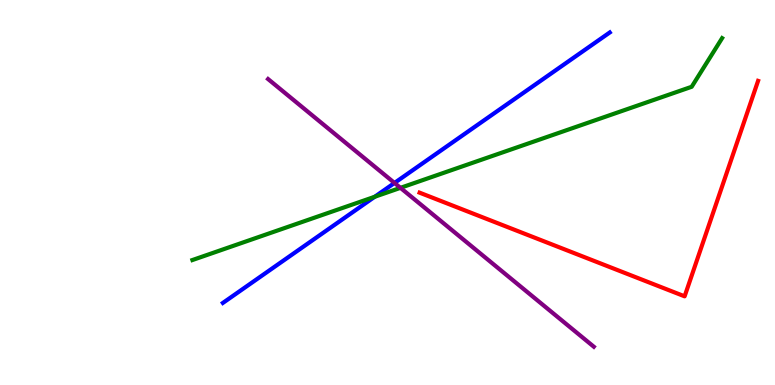[{'lines': ['blue', 'red'], 'intersections': []}, {'lines': ['green', 'red'], 'intersections': []}, {'lines': ['purple', 'red'], 'intersections': []}, {'lines': ['blue', 'green'], 'intersections': [{'x': 4.84, 'y': 4.89}]}, {'lines': ['blue', 'purple'], 'intersections': [{'x': 5.09, 'y': 5.25}]}, {'lines': ['green', 'purple'], 'intersections': [{'x': 5.17, 'y': 5.12}]}]